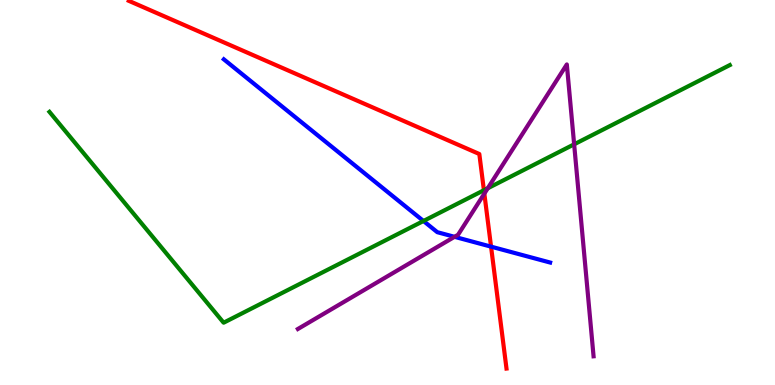[{'lines': ['blue', 'red'], 'intersections': [{'x': 6.34, 'y': 3.59}]}, {'lines': ['green', 'red'], 'intersections': [{'x': 6.24, 'y': 5.06}]}, {'lines': ['purple', 'red'], 'intersections': [{'x': 6.25, 'y': 4.97}]}, {'lines': ['blue', 'green'], 'intersections': [{'x': 5.46, 'y': 4.26}]}, {'lines': ['blue', 'purple'], 'intersections': [{'x': 5.86, 'y': 3.85}]}, {'lines': ['green', 'purple'], 'intersections': [{'x': 6.29, 'y': 5.11}, {'x': 7.41, 'y': 6.25}]}]